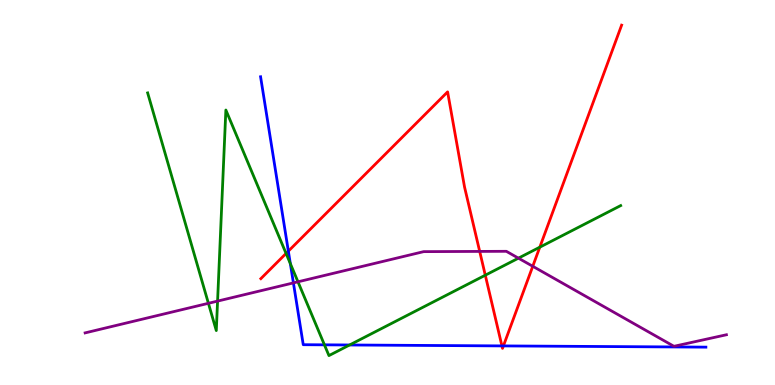[{'lines': ['blue', 'red'], 'intersections': [{'x': 3.72, 'y': 3.48}, {'x': 6.48, 'y': 1.02}, {'x': 6.5, 'y': 1.02}]}, {'lines': ['green', 'red'], 'intersections': [{'x': 3.69, 'y': 3.42}, {'x': 6.26, 'y': 2.85}, {'x': 6.97, 'y': 3.58}]}, {'lines': ['purple', 'red'], 'intersections': [{'x': 6.19, 'y': 3.47}, {'x': 6.87, 'y': 3.08}]}, {'lines': ['blue', 'green'], 'intersections': [{'x': 3.75, 'y': 3.15}, {'x': 4.19, 'y': 1.04}, {'x': 4.51, 'y': 1.04}]}, {'lines': ['blue', 'purple'], 'intersections': [{'x': 3.79, 'y': 2.65}]}, {'lines': ['green', 'purple'], 'intersections': [{'x': 2.69, 'y': 2.12}, {'x': 2.81, 'y': 2.18}, {'x': 3.84, 'y': 2.68}, {'x': 6.69, 'y': 3.29}]}]